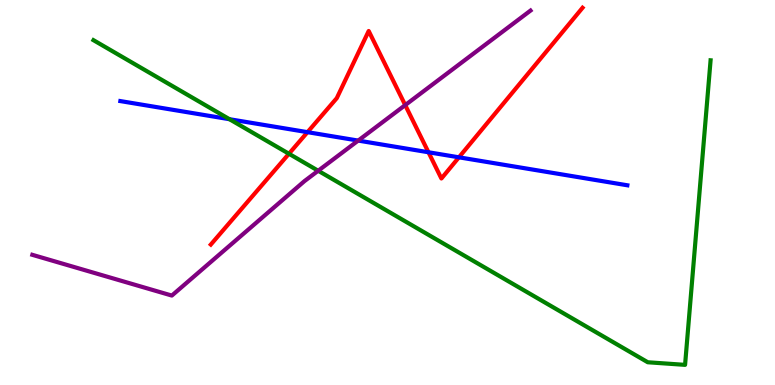[{'lines': ['blue', 'red'], 'intersections': [{'x': 3.97, 'y': 6.57}, {'x': 5.53, 'y': 6.05}, {'x': 5.92, 'y': 5.91}]}, {'lines': ['green', 'red'], 'intersections': [{'x': 3.73, 'y': 6.01}]}, {'lines': ['purple', 'red'], 'intersections': [{'x': 5.23, 'y': 7.27}]}, {'lines': ['blue', 'green'], 'intersections': [{'x': 2.96, 'y': 6.9}]}, {'lines': ['blue', 'purple'], 'intersections': [{'x': 4.62, 'y': 6.35}]}, {'lines': ['green', 'purple'], 'intersections': [{'x': 4.11, 'y': 5.56}]}]